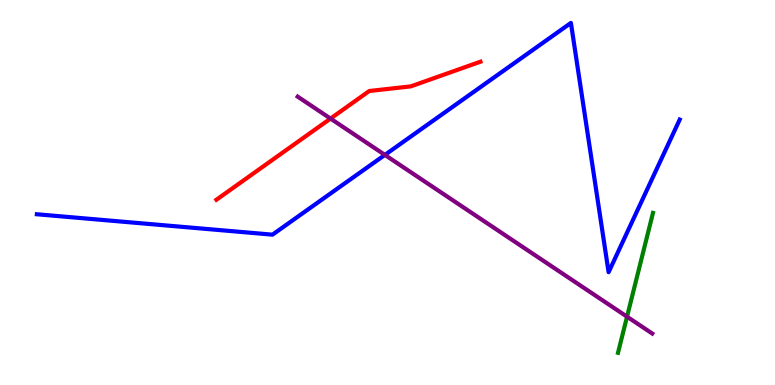[{'lines': ['blue', 'red'], 'intersections': []}, {'lines': ['green', 'red'], 'intersections': []}, {'lines': ['purple', 'red'], 'intersections': [{'x': 4.26, 'y': 6.92}]}, {'lines': ['blue', 'green'], 'intersections': []}, {'lines': ['blue', 'purple'], 'intersections': [{'x': 4.97, 'y': 5.98}]}, {'lines': ['green', 'purple'], 'intersections': [{'x': 8.09, 'y': 1.77}]}]